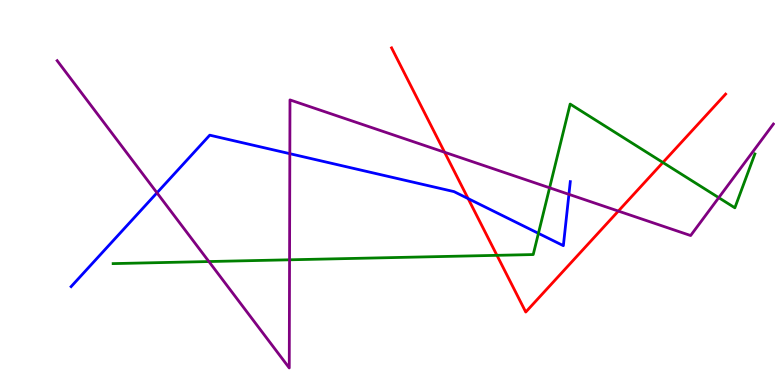[{'lines': ['blue', 'red'], 'intersections': [{'x': 6.04, 'y': 4.84}]}, {'lines': ['green', 'red'], 'intersections': [{'x': 6.41, 'y': 3.37}, {'x': 8.55, 'y': 5.78}]}, {'lines': ['purple', 'red'], 'intersections': [{'x': 5.74, 'y': 6.05}, {'x': 7.98, 'y': 4.52}]}, {'lines': ['blue', 'green'], 'intersections': [{'x': 6.95, 'y': 3.94}]}, {'lines': ['blue', 'purple'], 'intersections': [{'x': 2.03, 'y': 4.99}, {'x': 3.74, 'y': 6.01}, {'x': 7.34, 'y': 4.95}]}, {'lines': ['green', 'purple'], 'intersections': [{'x': 2.7, 'y': 3.21}, {'x': 3.74, 'y': 3.25}, {'x': 7.09, 'y': 5.12}, {'x': 9.27, 'y': 4.87}]}]